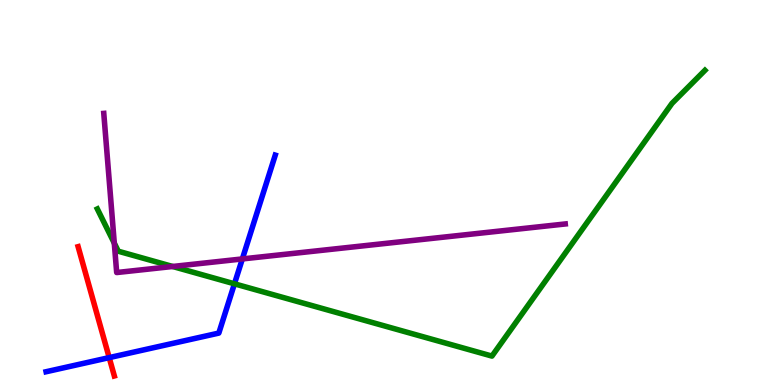[{'lines': ['blue', 'red'], 'intersections': [{'x': 1.41, 'y': 0.711}]}, {'lines': ['green', 'red'], 'intersections': []}, {'lines': ['purple', 'red'], 'intersections': []}, {'lines': ['blue', 'green'], 'intersections': [{'x': 3.03, 'y': 2.63}]}, {'lines': ['blue', 'purple'], 'intersections': [{'x': 3.13, 'y': 3.27}]}, {'lines': ['green', 'purple'], 'intersections': [{'x': 1.47, 'y': 3.68}, {'x': 2.23, 'y': 3.08}]}]